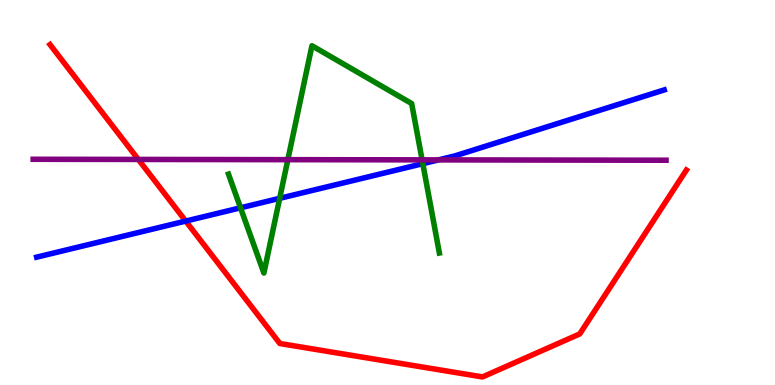[{'lines': ['blue', 'red'], 'intersections': [{'x': 2.4, 'y': 4.26}]}, {'lines': ['green', 'red'], 'intersections': []}, {'lines': ['purple', 'red'], 'intersections': [{'x': 1.78, 'y': 5.86}]}, {'lines': ['blue', 'green'], 'intersections': [{'x': 3.1, 'y': 4.6}, {'x': 3.61, 'y': 4.85}, {'x': 5.46, 'y': 5.75}]}, {'lines': ['blue', 'purple'], 'intersections': [{'x': 5.66, 'y': 5.85}]}, {'lines': ['green', 'purple'], 'intersections': [{'x': 3.71, 'y': 5.85}, {'x': 5.45, 'y': 5.85}]}]